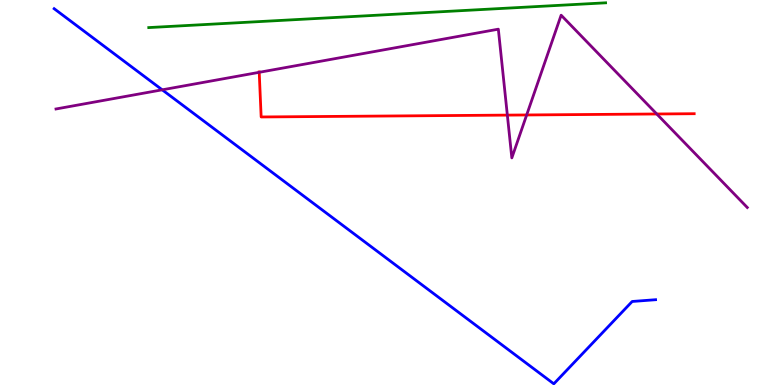[{'lines': ['blue', 'red'], 'intersections': []}, {'lines': ['green', 'red'], 'intersections': []}, {'lines': ['purple', 'red'], 'intersections': [{'x': 3.34, 'y': 8.12}, {'x': 6.55, 'y': 7.01}, {'x': 6.8, 'y': 7.01}, {'x': 8.47, 'y': 7.04}]}, {'lines': ['blue', 'green'], 'intersections': []}, {'lines': ['blue', 'purple'], 'intersections': [{'x': 2.09, 'y': 7.67}]}, {'lines': ['green', 'purple'], 'intersections': []}]